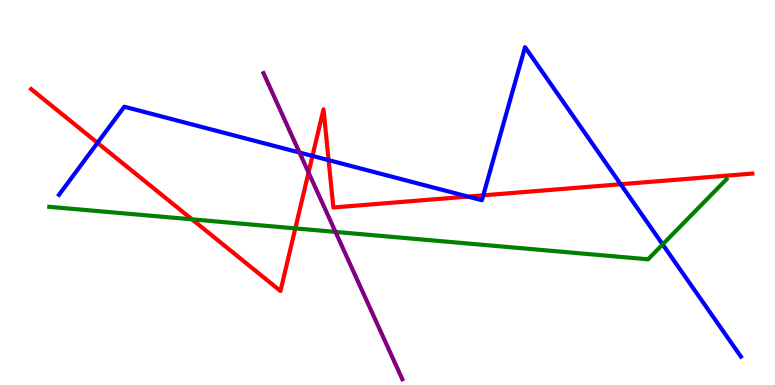[{'lines': ['blue', 'red'], 'intersections': [{'x': 1.26, 'y': 6.29}, {'x': 4.03, 'y': 5.95}, {'x': 4.24, 'y': 5.84}, {'x': 6.04, 'y': 4.89}, {'x': 6.24, 'y': 4.93}, {'x': 8.01, 'y': 5.21}]}, {'lines': ['green', 'red'], 'intersections': [{'x': 2.48, 'y': 4.3}, {'x': 3.81, 'y': 4.07}]}, {'lines': ['purple', 'red'], 'intersections': [{'x': 3.98, 'y': 5.52}]}, {'lines': ['blue', 'green'], 'intersections': [{'x': 8.55, 'y': 3.65}]}, {'lines': ['blue', 'purple'], 'intersections': [{'x': 3.86, 'y': 6.04}]}, {'lines': ['green', 'purple'], 'intersections': [{'x': 4.33, 'y': 3.98}]}]